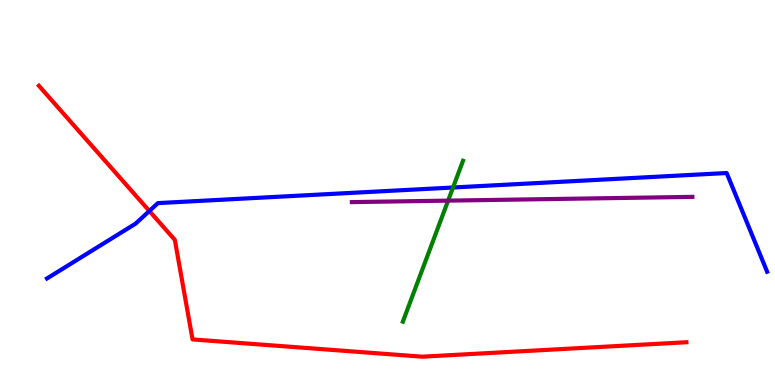[{'lines': ['blue', 'red'], 'intersections': [{'x': 1.93, 'y': 4.52}]}, {'lines': ['green', 'red'], 'intersections': []}, {'lines': ['purple', 'red'], 'intersections': []}, {'lines': ['blue', 'green'], 'intersections': [{'x': 5.85, 'y': 5.13}]}, {'lines': ['blue', 'purple'], 'intersections': []}, {'lines': ['green', 'purple'], 'intersections': [{'x': 5.78, 'y': 4.79}]}]